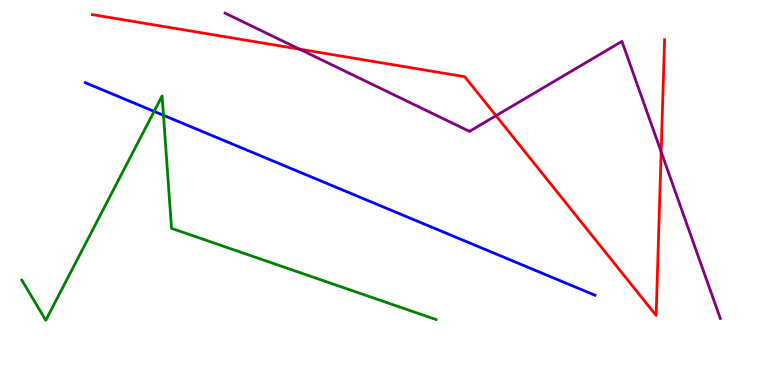[{'lines': ['blue', 'red'], 'intersections': []}, {'lines': ['green', 'red'], 'intersections': []}, {'lines': ['purple', 'red'], 'intersections': [{'x': 3.86, 'y': 8.72}, {'x': 6.4, 'y': 6.99}, {'x': 8.53, 'y': 6.06}]}, {'lines': ['blue', 'green'], 'intersections': [{'x': 1.99, 'y': 7.11}, {'x': 2.11, 'y': 7.01}]}, {'lines': ['blue', 'purple'], 'intersections': []}, {'lines': ['green', 'purple'], 'intersections': []}]